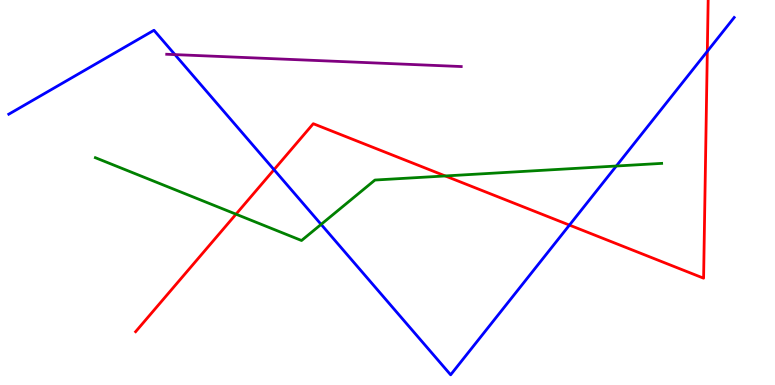[{'lines': ['blue', 'red'], 'intersections': [{'x': 3.54, 'y': 5.59}, {'x': 7.35, 'y': 4.15}, {'x': 9.13, 'y': 8.67}]}, {'lines': ['green', 'red'], 'intersections': [{'x': 3.05, 'y': 4.44}, {'x': 5.75, 'y': 5.43}]}, {'lines': ['purple', 'red'], 'intersections': []}, {'lines': ['blue', 'green'], 'intersections': [{'x': 4.14, 'y': 4.17}, {'x': 7.95, 'y': 5.69}]}, {'lines': ['blue', 'purple'], 'intersections': [{'x': 2.26, 'y': 8.58}]}, {'lines': ['green', 'purple'], 'intersections': []}]